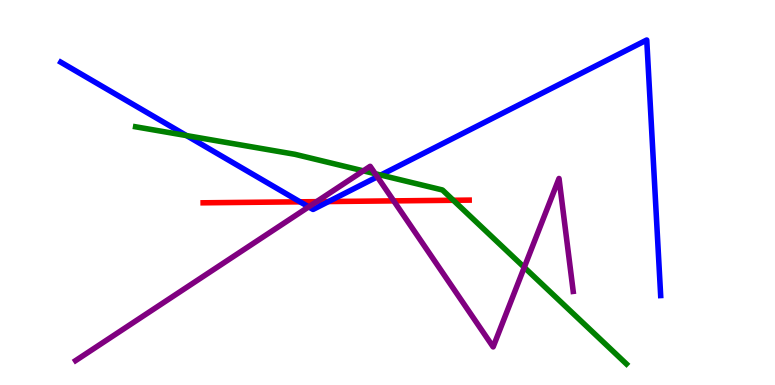[{'lines': ['blue', 'red'], 'intersections': [{'x': 3.87, 'y': 4.76}, {'x': 4.24, 'y': 4.77}]}, {'lines': ['green', 'red'], 'intersections': [{'x': 5.85, 'y': 4.8}]}, {'lines': ['purple', 'red'], 'intersections': [{'x': 4.08, 'y': 4.76}, {'x': 5.08, 'y': 4.78}]}, {'lines': ['blue', 'green'], 'intersections': [{'x': 2.41, 'y': 6.48}, {'x': 4.91, 'y': 5.45}]}, {'lines': ['blue', 'purple'], 'intersections': [{'x': 3.98, 'y': 4.63}, {'x': 4.87, 'y': 5.41}]}, {'lines': ['green', 'purple'], 'intersections': [{'x': 4.69, 'y': 5.56}, {'x': 4.84, 'y': 5.49}, {'x': 6.76, 'y': 3.06}]}]